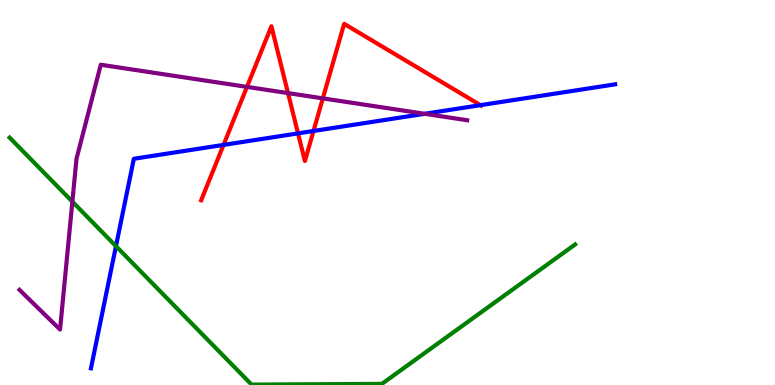[{'lines': ['blue', 'red'], 'intersections': [{'x': 2.88, 'y': 6.24}, {'x': 3.85, 'y': 6.54}, {'x': 4.05, 'y': 6.6}, {'x': 6.2, 'y': 7.27}]}, {'lines': ['green', 'red'], 'intersections': []}, {'lines': ['purple', 'red'], 'intersections': [{'x': 3.19, 'y': 7.74}, {'x': 3.72, 'y': 7.58}, {'x': 4.17, 'y': 7.44}]}, {'lines': ['blue', 'green'], 'intersections': [{'x': 1.5, 'y': 3.61}]}, {'lines': ['blue', 'purple'], 'intersections': [{'x': 5.48, 'y': 7.04}]}, {'lines': ['green', 'purple'], 'intersections': [{'x': 0.934, 'y': 4.76}]}]